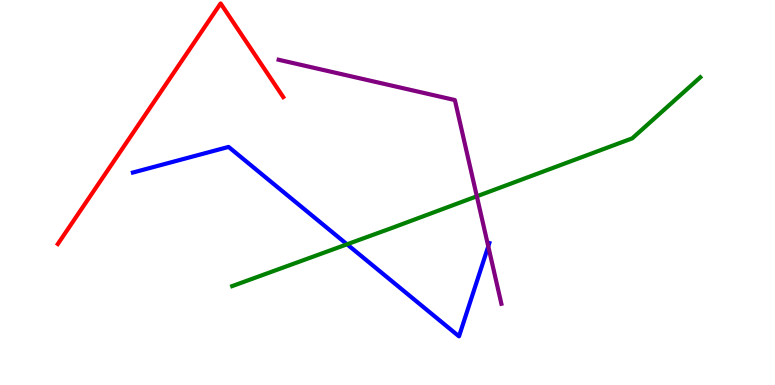[{'lines': ['blue', 'red'], 'intersections': []}, {'lines': ['green', 'red'], 'intersections': []}, {'lines': ['purple', 'red'], 'intersections': []}, {'lines': ['blue', 'green'], 'intersections': [{'x': 4.48, 'y': 3.65}]}, {'lines': ['blue', 'purple'], 'intersections': [{'x': 6.3, 'y': 3.6}]}, {'lines': ['green', 'purple'], 'intersections': [{'x': 6.15, 'y': 4.9}]}]